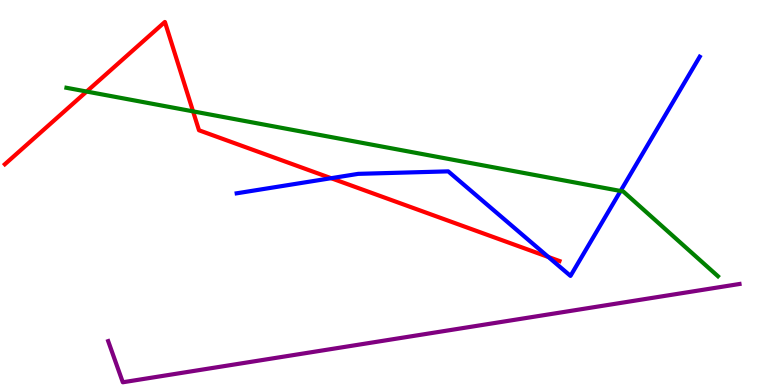[{'lines': ['blue', 'red'], 'intersections': [{'x': 4.27, 'y': 5.37}, {'x': 7.08, 'y': 3.32}]}, {'lines': ['green', 'red'], 'intersections': [{'x': 1.12, 'y': 7.62}, {'x': 2.49, 'y': 7.11}]}, {'lines': ['purple', 'red'], 'intersections': []}, {'lines': ['blue', 'green'], 'intersections': [{'x': 8.01, 'y': 5.04}]}, {'lines': ['blue', 'purple'], 'intersections': []}, {'lines': ['green', 'purple'], 'intersections': []}]